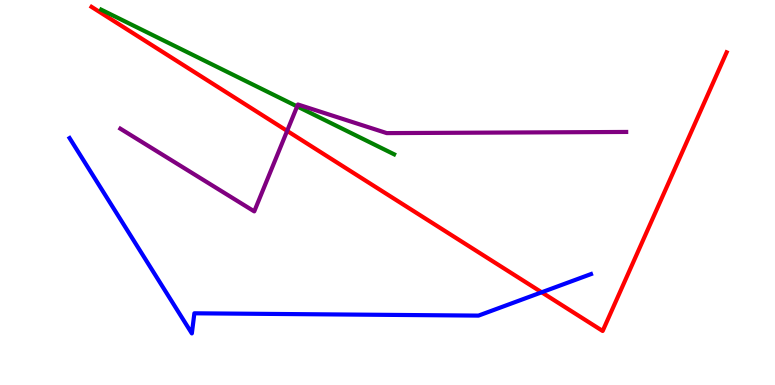[{'lines': ['blue', 'red'], 'intersections': [{'x': 6.99, 'y': 2.41}]}, {'lines': ['green', 'red'], 'intersections': []}, {'lines': ['purple', 'red'], 'intersections': [{'x': 3.7, 'y': 6.6}]}, {'lines': ['blue', 'green'], 'intersections': []}, {'lines': ['blue', 'purple'], 'intersections': []}, {'lines': ['green', 'purple'], 'intersections': [{'x': 3.83, 'y': 7.24}]}]